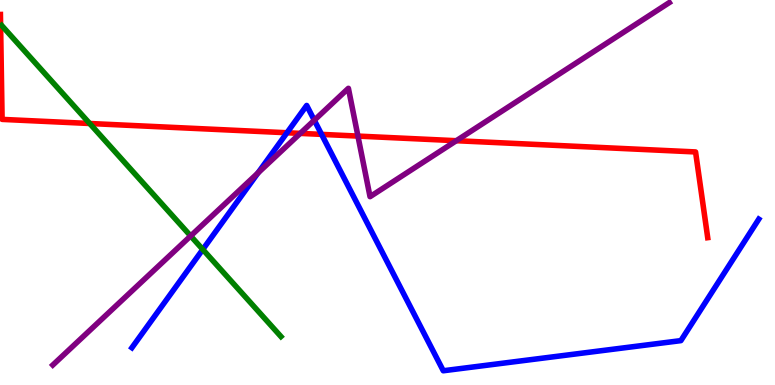[{'lines': ['blue', 'red'], 'intersections': [{'x': 3.7, 'y': 6.55}, {'x': 4.15, 'y': 6.51}]}, {'lines': ['green', 'red'], 'intersections': [{'x': 1.16, 'y': 6.79}]}, {'lines': ['purple', 'red'], 'intersections': [{'x': 3.87, 'y': 6.54}, {'x': 4.62, 'y': 6.47}, {'x': 5.89, 'y': 6.35}]}, {'lines': ['blue', 'green'], 'intersections': [{'x': 2.62, 'y': 3.52}]}, {'lines': ['blue', 'purple'], 'intersections': [{'x': 3.33, 'y': 5.51}, {'x': 4.06, 'y': 6.88}]}, {'lines': ['green', 'purple'], 'intersections': [{'x': 2.46, 'y': 3.87}]}]